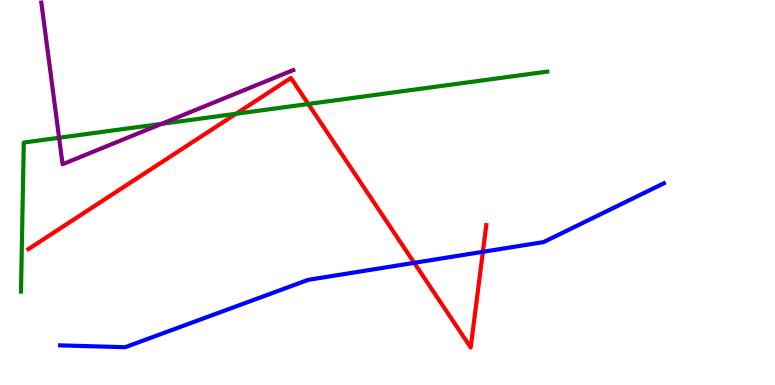[{'lines': ['blue', 'red'], 'intersections': [{'x': 5.34, 'y': 3.17}, {'x': 6.23, 'y': 3.46}]}, {'lines': ['green', 'red'], 'intersections': [{'x': 3.05, 'y': 7.04}, {'x': 3.98, 'y': 7.3}]}, {'lines': ['purple', 'red'], 'intersections': []}, {'lines': ['blue', 'green'], 'intersections': []}, {'lines': ['blue', 'purple'], 'intersections': []}, {'lines': ['green', 'purple'], 'intersections': [{'x': 0.762, 'y': 6.42}, {'x': 2.08, 'y': 6.78}]}]